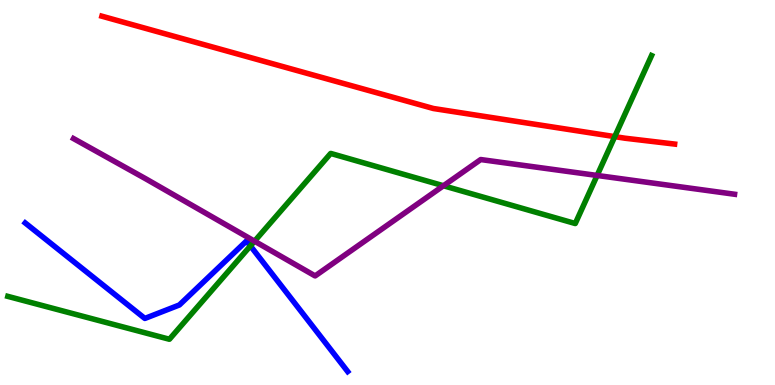[{'lines': ['blue', 'red'], 'intersections': []}, {'lines': ['green', 'red'], 'intersections': [{'x': 7.93, 'y': 6.45}]}, {'lines': ['purple', 'red'], 'intersections': []}, {'lines': ['blue', 'green'], 'intersections': [{'x': 3.23, 'y': 3.61}]}, {'lines': ['blue', 'purple'], 'intersections': []}, {'lines': ['green', 'purple'], 'intersections': [{'x': 3.28, 'y': 3.74}, {'x': 5.72, 'y': 5.18}, {'x': 7.7, 'y': 5.44}]}]